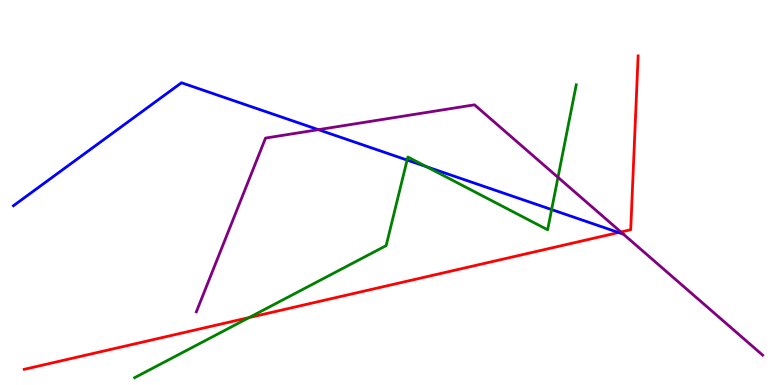[{'lines': ['blue', 'red'], 'intersections': [{'x': 7.98, 'y': 3.96}]}, {'lines': ['green', 'red'], 'intersections': [{'x': 3.21, 'y': 1.75}]}, {'lines': ['purple', 'red'], 'intersections': [{'x': 8.01, 'y': 3.97}]}, {'lines': ['blue', 'green'], 'intersections': [{'x': 5.25, 'y': 5.84}, {'x': 5.5, 'y': 5.67}, {'x': 7.12, 'y': 4.56}]}, {'lines': ['blue', 'purple'], 'intersections': [{'x': 4.11, 'y': 6.63}]}, {'lines': ['green', 'purple'], 'intersections': [{'x': 7.2, 'y': 5.39}]}]